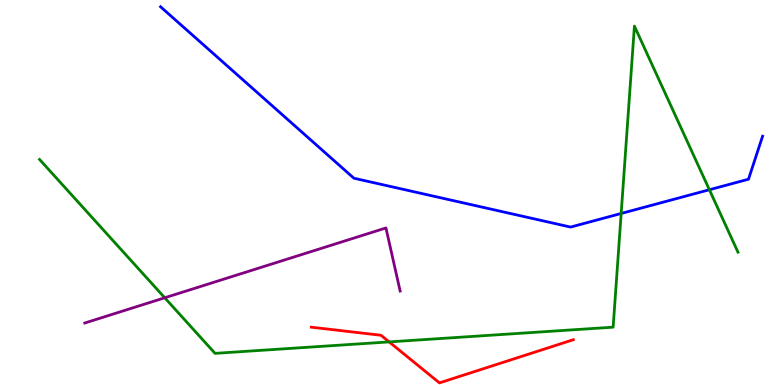[{'lines': ['blue', 'red'], 'intersections': []}, {'lines': ['green', 'red'], 'intersections': [{'x': 5.02, 'y': 1.12}]}, {'lines': ['purple', 'red'], 'intersections': []}, {'lines': ['blue', 'green'], 'intersections': [{'x': 8.02, 'y': 4.46}, {'x': 9.15, 'y': 5.07}]}, {'lines': ['blue', 'purple'], 'intersections': []}, {'lines': ['green', 'purple'], 'intersections': [{'x': 2.13, 'y': 2.27}]}]